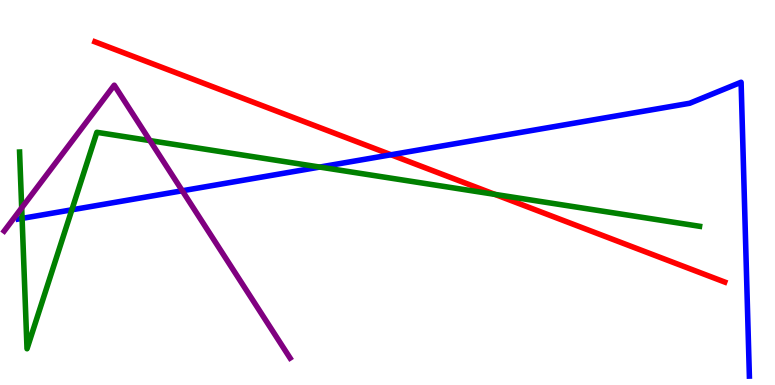[{'lines': ['blue', 'red'], 'intersections': [{'x': 5.05, 'y': 5.98}]}, {'lines': ['green', 'red'], 'intersections': [{'x': 6.39, 'y': 4.95}]}, {'lines': ['purple', 'red'], 'intersections': []}, {'lines': ['blue', 'green'], 'intersections': [{'x': 0.285, 'y': 4.33}, {'x': 0.927, 'y': 4.55}, {'x': 4.13, 'y': 5.66}]}, {'lines': ['blue', 'purple'], 'intersections': [{'x': 2.35, 'y': 5.05}]}, {'lines': ['green', 'purple'], 'intersections': [{'x': 0.28, 'y': 4.6}, {'x': 1.93, 'y': 6.35}]}]